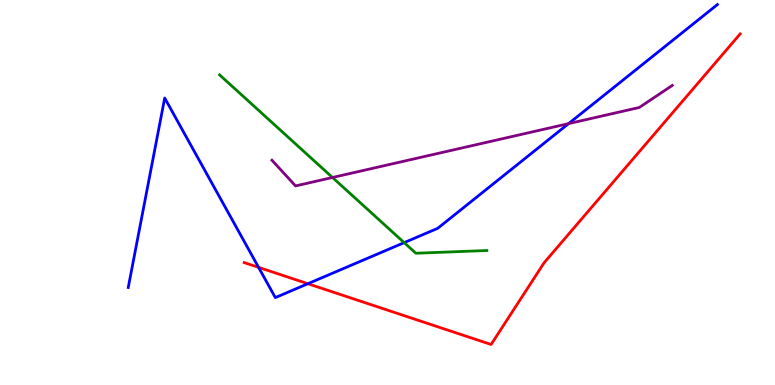[{'lines': ['blue', 'red'], 'intersections': [{'x': 3.34, 'y': 3.06}, {'x': 3.97, 'y': 2.63}]}, {'lines': ['green', 'red'], 'intersections': []}, {'lines': ['purple', 'red'], 'intersections': []}, {'lines': ['blue', 'green'], 'intersections': [{'x': 5.22, 'y': 3.7}]}, {'lines': ['blue', 'purple'], 'intersections': [{'x': 7.34, 'y': 6.79}]}, {'lines': ['green', 'purple'], 'intersections': [{'x': 4.29, 'y': 5.39}]}]